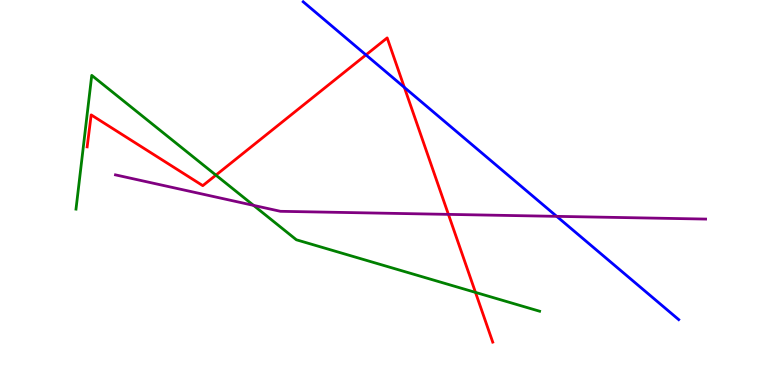[{'lines': ['blue', 'red'], 'intersections': [{'x': 4.72, 'y': 8.57}, {'x': 5.22, 'y': 7.73}]}, {'lines': ['green', 'red'], 'intersections': [{'x': 2.79, 'y': 5.45}, {'x': 6.14, 'y': 2.41}]}, {'lines': ['purple', 'red'], 'intersections': [{'x': 5.79, 'y': 4.43}]}, {'lines': ['blue', 'green'], 'intersections': []}, {'lines': ['blue', 'purple'], 'intersections': [{'x': 7.18, 'y': 4.38}]}, {'lines': ['green', 'purple'], 'intersections': [{'x': 3.27, 'y': 4.67}]}]